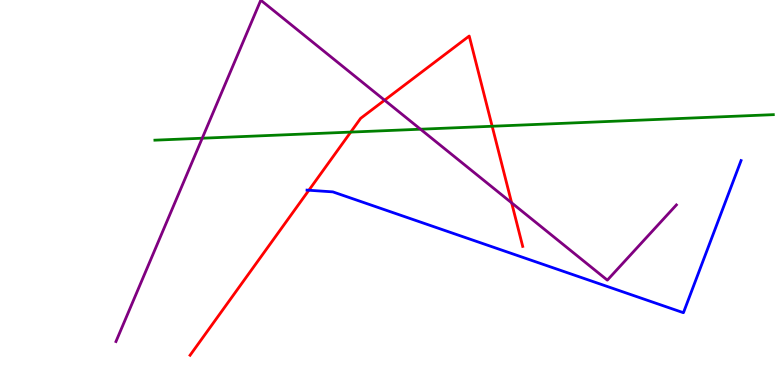[{'lines': ['blue', 'red'], 'intersections': [{'x': 3.99, 'y': 5.06}]}, {'lines': ['green', 'red'], 'intersections': [{'x': 4.53, 'y': 6.57}, {'x': 6.35, 'y': 6.72}]}, {'lines': ['purple', 'red'], 'intersections': [{'x': 4.96, 'y': 7.4}, {'x': 6.6, 'y': 4.73}]}, {'lines': ['blue', 'green'], 'intersections': []}, {'lines': ['blue', 'purple'], 'intersections': []}, {'lines': ['green', 'purple'], 'intersections': [{'x': 2.61, 'y': 6.41}, {'x': 5.43, 'y': 6.64}]}]